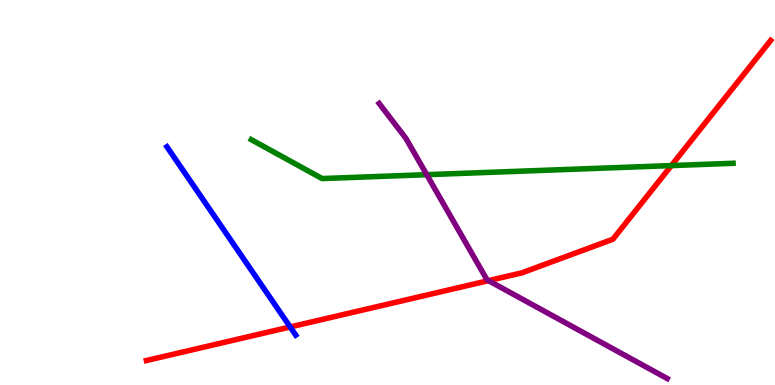[{'lines': ['blue', 'red'], 'intersections': [{'x': 3.74, 'y': 1.51}]}, {'lines': ['green', 'red'], 'intersections': [{'x': 8.66, 'y': 5.7}]}, {'lines': ['purple', 'red'], 'intersections': [{'x': 6.3, 'y': 2.71}]}, {'lines': ['blue', 'green'], 'intersections': []}, {'lines': ['blue', 'purple'], 'intersections': []}, {'lines': ['green', 'purple'], 'intersections': [{'x': 5.51, 'y': 5.46}]}]